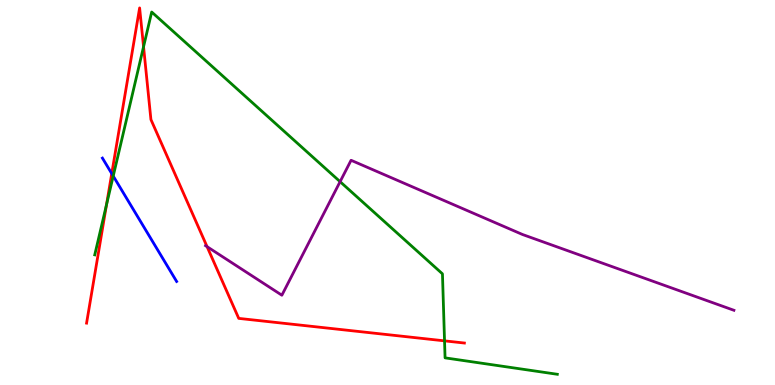[{'lines': ['blue', 'red'], 'intersections': [{'x': 1.44, 'y': 5.49}]}, {'lines': ['green', 'red'], 'intersections': [{'x': 1.37, 'y': 4.68}, {'x': 1.85, 'y': 8.79}, {'x': 5.74, 'y': 1.15}]}, {'lines': ['purple', 'red'], 'intersections': [{'x': 2.67, 'y': 3.59}]}, {'lines': ['blue', 'green'], 'intersections': [{'x': 1.46, 'y': 5.43}]}, {'lines': ['blue', 'purple'], 'intersections': []}, {'lines': ['green', 'purple'], 'intersections': [{'x': 4.39, 'y': 5.28}]}]